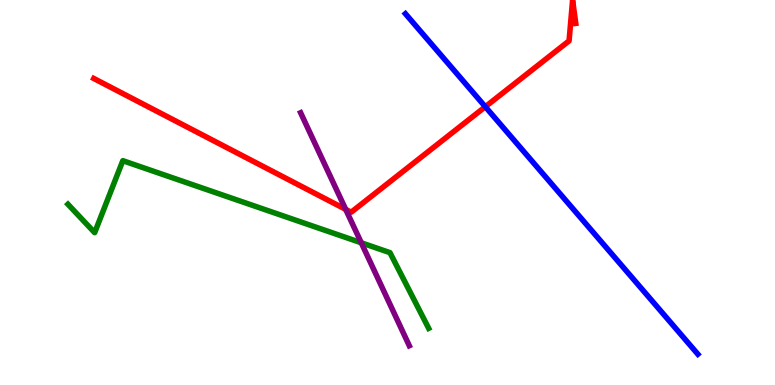[{'lines': ['blue', 'red'], 'intersections': [{'x': 6.26, 'y': 7.23}]}, {'lines': ['green', 'red'], 'intersections': []}, {'lines': ['purple', 'red'], 'intersections': [{'x': 4.46, 'y': 4.56}]}, {'lines': ['blue', 'green'], 'intersections': []}, {'lines': ['blue', 'purple'], 'intersections': []}, {'lines': ['green', 'purple'], 'intersections': [{'x': 4.66, 'y': 3.69}]}]